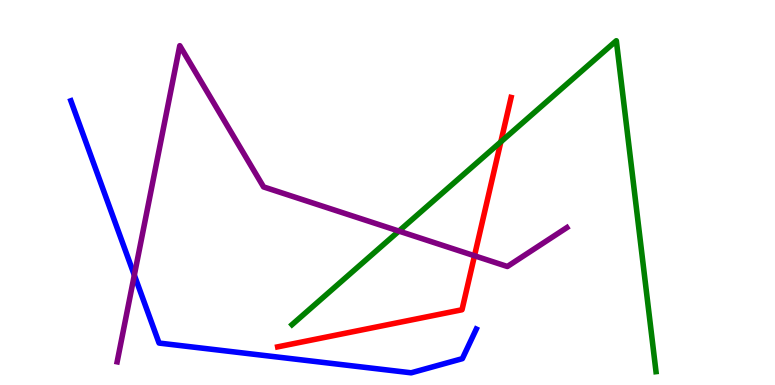[{'lines': ['blue', 'red'], 'intersections': []}, {'lines': ['green', 'red'], 'intersections': [{'x': 6.46, 'y': 6.32}]}, {'lines': ['purple', 'red'], 'intersections': [{'x': 6.12, 'y': 3.36}]}, {'lines': ['blue', 'green'], 'intersections': []}, {'lines': ['blue', 'purple'], 'intersections': [{'x': 1.73, 'y': 2.85}]}, {'lines': ['green', 'purple'], 'intersections': [{'x': 5.15, 'y': 4.0}]}]